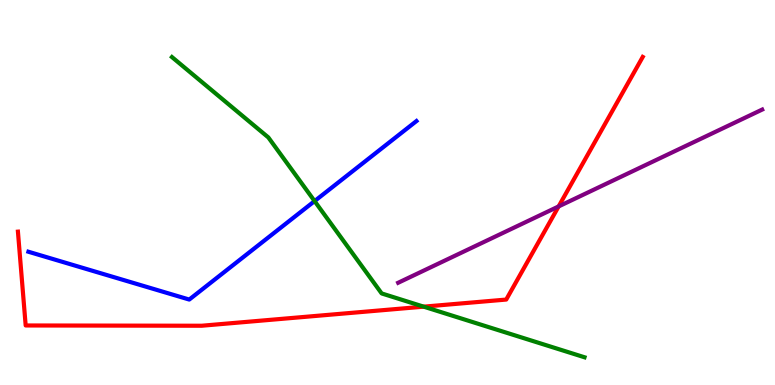[{'lines': ['blue', 'red'], 'intersections': []}, {'lines': ['green', 'red'], 'intersections': [{'x': 5.47, 'y': 2.03}]}, {'lines': ['purple', 'red'], 'intersections': [{'x': 7.21, 'y': 4.64}]}, {'lines': ['blue', 'green'], 'intersections': [{'x': 4.06, 'y': 4.78}]}, {'lines': ['blue', 'purple'], 'intersections': []}, {'lines': ['green', 'purple'], 'intersections': []}]